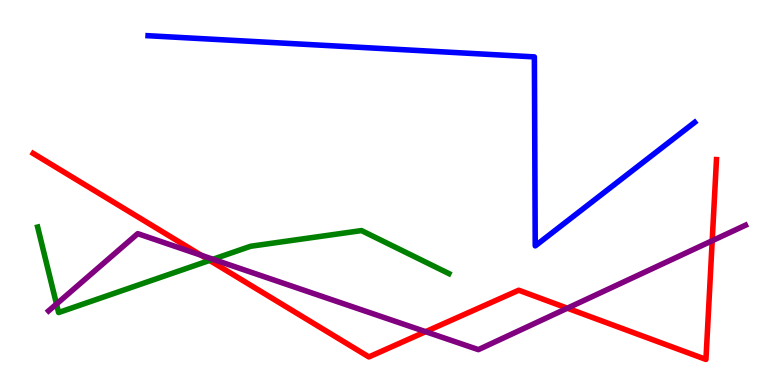[{'lines': ['blue', 'red'], 'intersections': []}, {'lines': ['green', 'red'], 'intersections': [{'x': 2.71, 'y': 3.24}]}, {'lines': ['purple', 'red'], 'intersections': [{'x': 2.6, 'y': 3.37}, {'x': 5.49, 'y': 1.39}, {'x': 7.32, 'y': 1.99}, {'x': 9.19, 'y': 3.75}]}, {'lines': ['blue', 'green'], 'intersections': []}, {'lines': ['blue', 'purple'], 'intersections': []}, {'lines': ['green', 'purple'], 'intersections': [{'x': 0.729, 'y': 2.1}, {'x': 2.75, 'y': 3.27}]}]